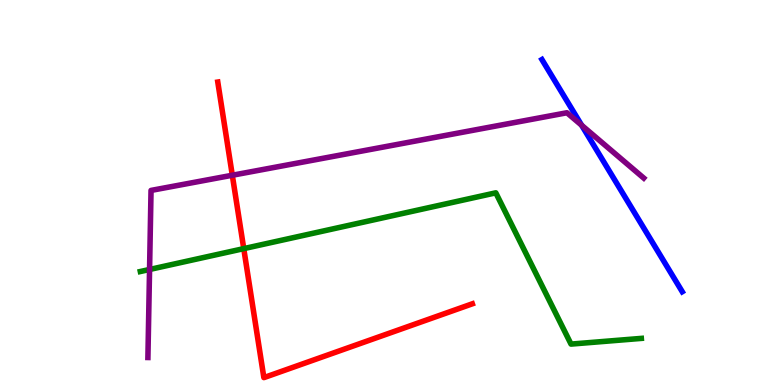[{'lines': ['blue', 'red'], 'intersections': []}, {'lines': ['green', 'red'], 'intersections': [{'x': 3.15, 'y': 3.54}]}, {'lines': ['purple', 'red'], 'intersections': [{'x': 3.0, 'y': 5.45}]}, {'lines': ['blue', 'green'], 'intersections': []}, {'lines': ['blue', 'purple'], 'intersections': [{'x': 7.51, 'y': 6.75}]}, {'lines': ['green', 'purple'], 'intersections': [{'x': 1.93, 'y': 3.0}]}]